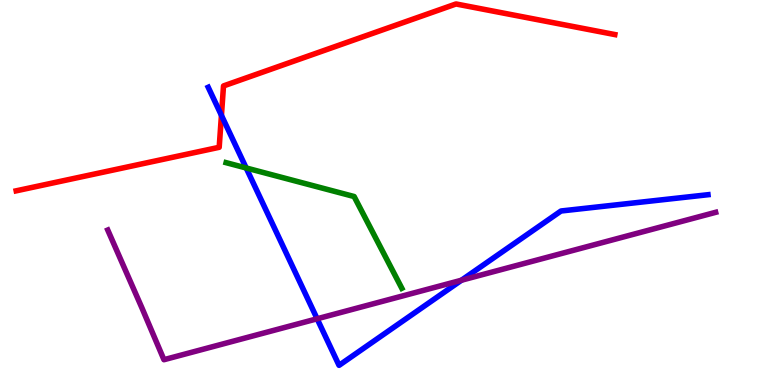[{'lines': ['blue', 'red'], 'intersections': [{'x': 2.86, 'y': 7.0}]}, {'lines': ['green', 'red'], 'intersections': []}, {'lines': ['purple', 'red'], 'intersections': []}, {'lines': ['blue', 'green'], 'intersections': [{'x': 3.18, 'y': 5.64}]}, {'lines': ['blue', 'purple'], 'intersections': [{'x': 4.09, 'y': 1.72}, {'x': 5.95, 'y': 2.72}]}, {'lines': ['green', 'purple'], 'intersections': []}]